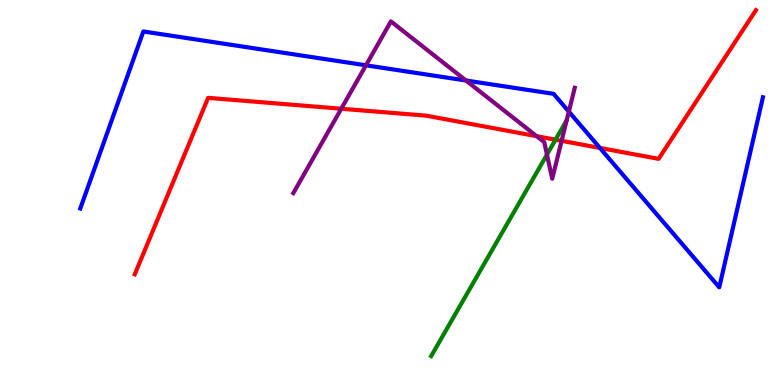[{'lines': ['blue', 'red'], 'intersections': [{'x': 7.74, 'y': 6.16}]}, {'lines': ['green', 'red'], 'intersections': [{'x': 7.17, 'y': 6.37}]}, {'lines': ['purple', 'red'], 'intersections': [{'x': 4.4, 'y': 7.18}, {'x': 6.92, 'y': 6.46}, {'x': 7.25, 'y': 6.34}]}, {'lines': ['blue', 'green'], 'intersections': []}, {'lines': ['blue', 'purple'], 'intersections': [{'x': 4.72, 'y': 8.3}, {'x': 6.01, 'y': 7.91}, {'x': 7.34, 'y': 7.1}]}, {'lines': ['green', 'purple'], 'intersections': [{'x': 7.06, 'y': 5.99}]}]